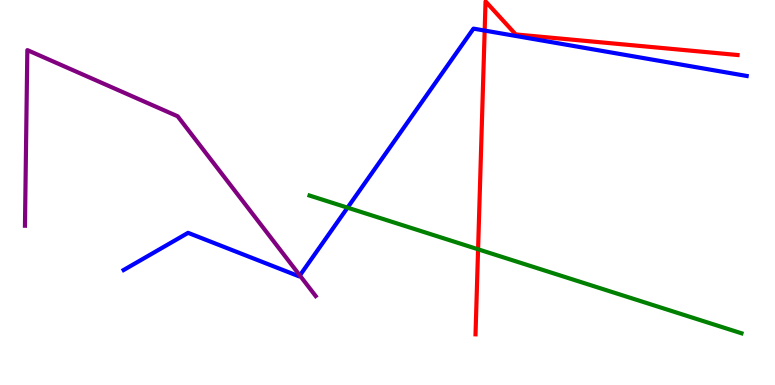[{'lines': ['blue', 'red'], 'intersections': [{'x': 6.25, 'y': 9.21}]}, {'lines': ['green', 'red'], 'intersections': [{'x': 6.17, 'y': 3.53}]}, {'lines': ['purple', 'red'], 'intersections': []}, {'lines': ['blue', 'green'], 'intersections': [{'x': 4.48, 'y': 4.61}]}, {'lines': ['blue', 'purple'], 'intersections': [{'x': 3.87, 'y': 2.85}]}, {'lines': ['green', 'purple'], 'intersections': []}]